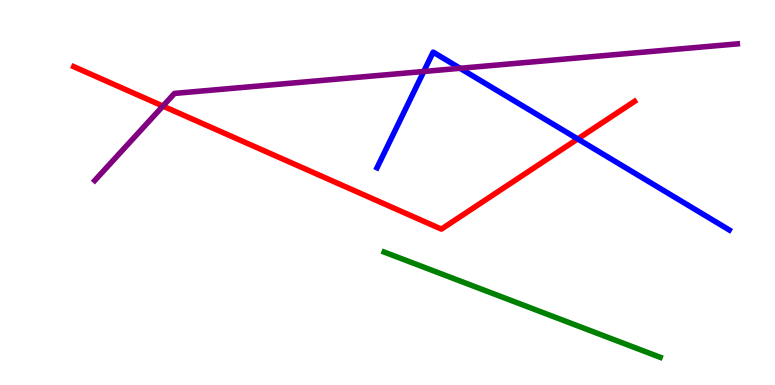[{'lines': ['blue', 'red'], 'intersections': [{'x': 7.45, 'y': 6.39}]}, {'lines': ['green', 'red'], 'intersections': []}, {'lines': ['purple', 'red'], 'intersections': [{'x': 2.1, 'y': 7.24}]}, {'lines': ['blue', 'green'], 'intersections': []}, {'lines': ['blue', 'purple'], 'intersections': [{'x': 5.47, 'y': 8.14}, {'x': 5.94, 'y': 8.23}]}, {'lines': ['green', 'purple'], 'intersections': []}]